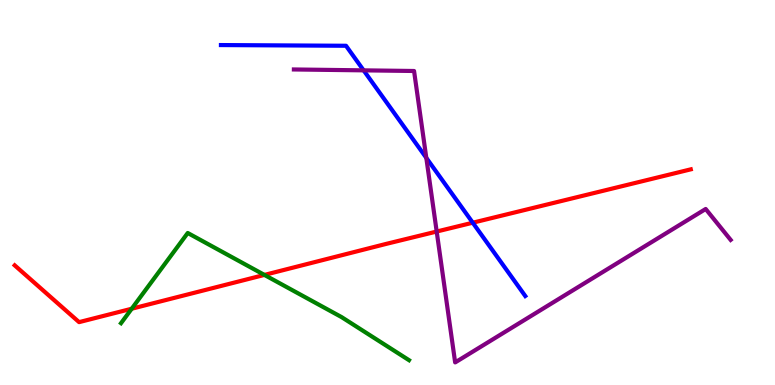[{'lines': ['blue', 'red'], 'intersections': [{'x': 6.1, 'y': 4.22}]}, {'lines': ['green', 'red'], 'intersections': [{'x': 1.7, 'y': 1.98}, {'x': 3.41, 'y': 2.86}]}, {'lines': ['purple', 'red'], 'intersections': [{'x': 5.63, 'y': 3.99}]}, {'lines': ['blue', 'green'], 'intersections': []}, {'lines': ['blue', 'purple'], 'intersections': [{'x': 4.69, 'y': 8.17}, {'x': 5.5, 'y': 5.9}]}, {'lines': ['green', 'purple'], 'intersections': []}]